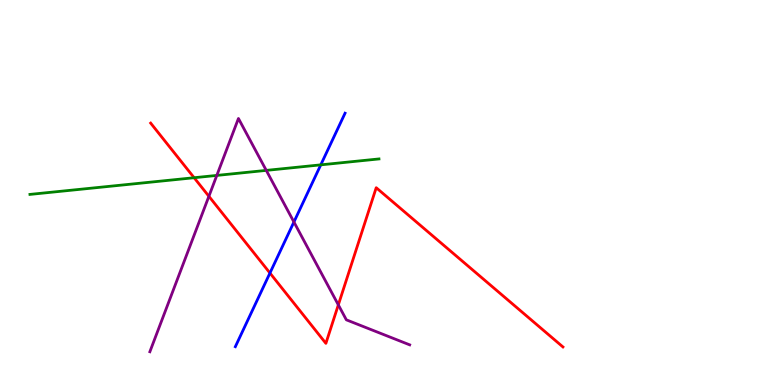[{'lines': ['blue', 'red'], 'intersections': [{'x': 3.48, 'y': 2.91}]}, {'lines': ['green', 'red'], 'intersections': [{'x': 2.5, 'y': 5.38}]}, {'lines': ['purple', 'red'], 'intersections': [{'x': 2.7, 'y': 4.9}, {'x': 4.37, 'y': 2.08}]}, {'lines': ['blue', 'green'], 'intersections': [{'x': 4.14, 'y': 5.72}]}, {'lines': ['blue', 'purple'], 'intersections': [{'x': 3.79, 'y': 4.23}]}, {'lines': ['green', 'purple'], 'intersections': [{'x': 2.8, 'y': 5.44}, {'x': 3.44, 'y': 5.57}]}]